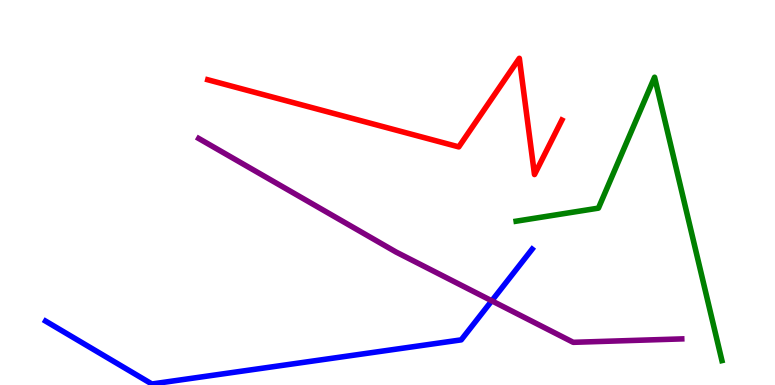[{'lines': ['blue', 'red'], 'intersections': []}, {'lines': ['green', 'red'], 'intersections': []}, {'lines': ['purple', 'red'], 'intersections': []}, {'lines': ['blue', 'green'], 'intersections': []}, {'lines': ['blue', 'purple'], 'intersections': [{'x': 6.35, 'y': 2.19}]}, {'lines': ['green', 'purple'], 'intersections': []}]